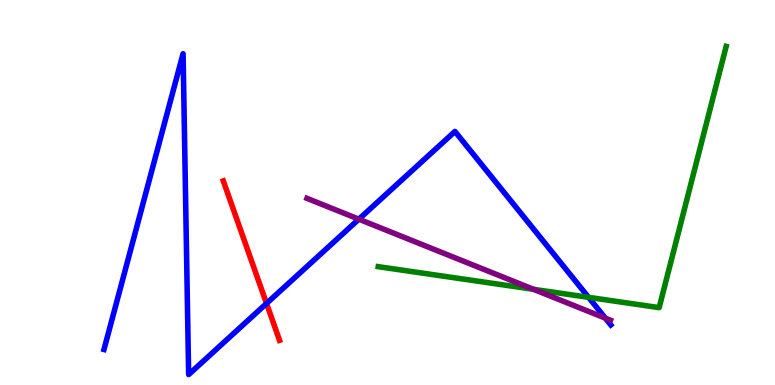[{'lines': ['blue', 'red'], 'intersections': [{'x': 3.44, 'y': 2.12}]}, {'lines': ['green', 'red'], 'intersections': []}, {'lines': ['purple', 'red'], 'intersections': []}, {'lines': ['blue', 'green'], 'intersections': [{'x': 7.59, 'y': 2.28}]}, {'lines': ['blue', 'purple'], 'intersections': [{'x': 4.63, 'y': 4.31}, {'x': 7.81, 'y': 1.74}]}, {'lines': ['green', 'purple'], 'intersections': [{'x': 6.88, 'y': 2.49}]}]